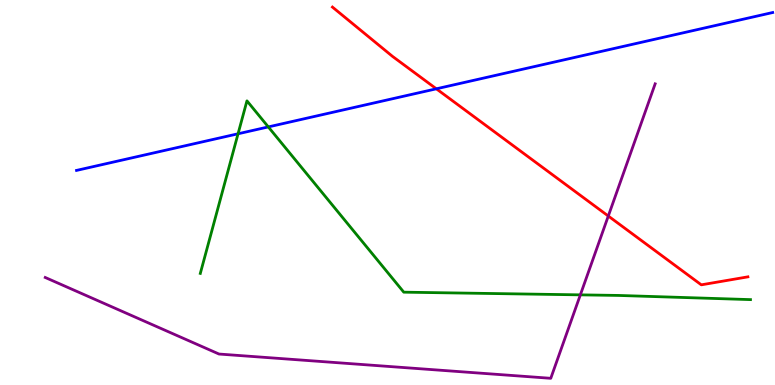[{'lines': ['blue', 'red'], 'intersections': [{'x': 5.63, 'y': 7.69}]}, {'lines': ['green', 'red'], 'intersections': []}, {'lines': ['purple', 'red'], 'intersections': [{'x': 7.85, 'y': 4.39}]}, {'lines': ['blue', 'green'], 'intersections': [{'x': 3.07, 'y': 6.53}, {'x': 3.46, 'y': 6.7}]}, {'lines': ['blue', 'purple'], 'intersections': []}, {'lines': ['green', 'purple'], 'intersections': [{'x': 7.49, 'y': 2.34}]}]